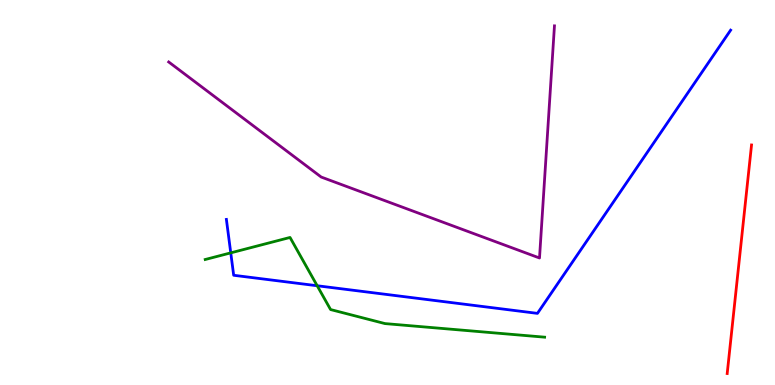[{'lines': ['blue', 'red'], 'intersections': []}, {'lines': ['green', 'red'], 'intersections': []}, {'lines': ['purple', 'red'], 'intersections': []}, {'lines': ['blue', 'green'], 'intersections': [{'x': 2.98, 'y': 3.43}, {'x': 4.09, 'y': 2.58}]}, {'lines': ['blue', 'purple'], 'intersections': []}, {'lines': ['green', 'purple'], 'intersections': []}]